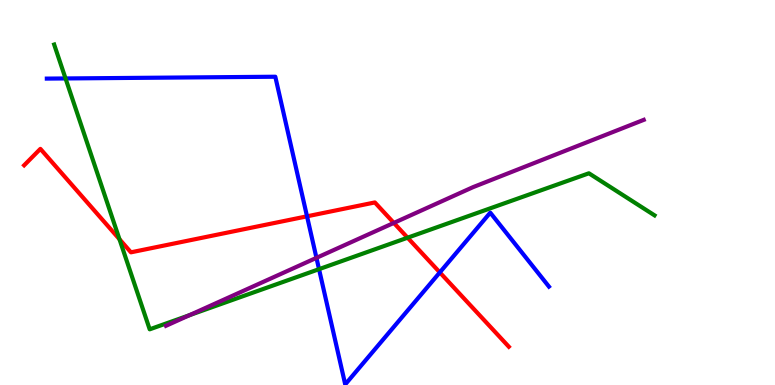[{'lines': ['blue', 'red'], 'intersections': [{'x': 3.96, 'y': 4.38}, {'x': 5.67, 'y': 2.92}]}, {'lines': ['green', 'red'], 'intersections': [{'x': 1.54, 'y': 3.79}, {'x': 5.26, 'y': 3.83}]}, {'lines': ['purple', 'red'], 'intersections': [{'x': 5.08, 'y': 4.21}]}, {'lines': ['blue', 'green'], 'intersections': [{'x': 0.846, 'y': 7.96}, {'x': 4.12, 'y': 3.01}]}, {'lines': ['blue', 'purple'], 'intersections': [{'x': 4.08, 'y': 3.3}]}, {'lines': ['green', 'purple'], 'intersections': [{'x': 2.44, 'y': 1.81}]}]